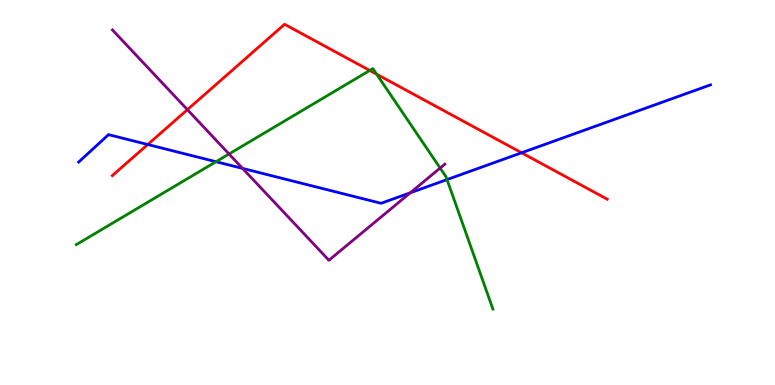[{'lines': ['blue', 'red'], 'intersections': [{'x': 1.91, 'y': 6.25}, {'x': 6.73, 'y': 6.03}]}, {'lines': ['green', 'red'], 'intersections': [{'x': 4.77, 'y': 8.17}, {'x': 4.86, 'y': 8.07}]}, {'lines': ['purple', 'red'], 'intersections': [{'x': 2.42, 'y': 7.15}]}, {'lines': ['blue', 'green'], 'intersections': [{'x': 2.79, 'y': 5.8}, {'x': 5.77, 'y': 5.34}]}, {'lines': ['blue', 'purple'], 'intersections': [{'x': 3.13, 'y': 5.63}, {'x': 5.29, 'y': 4.99}]}, {'lines': ['green', 'purple'], 'intersections': [{'x': 2.96, 'y': 6.0}, {'x': 5.68, 'y': 5.63}]}]